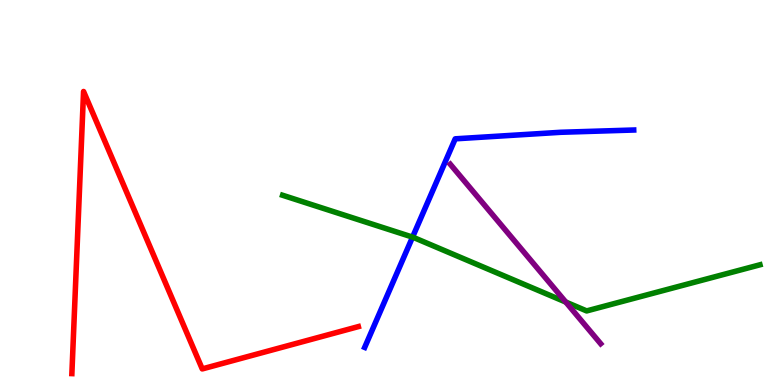[{'lines': ['blue', 'red'], 'intersections': []}, {'lines': ['green', 'red'], 'intersections': []}, {'lines': ['purple', 'red'], 'intersections': []}, {'lines': ['blue', 'green'], 'intersections': [{'x': 5.32, 'y': 3.84}]}, {'lines': ['blue', 'purple'], 'intersections': []}, {'lines': ['green', 'purple'], 'intersections': [{'x': 7.3, 'y': 2.15}]}]